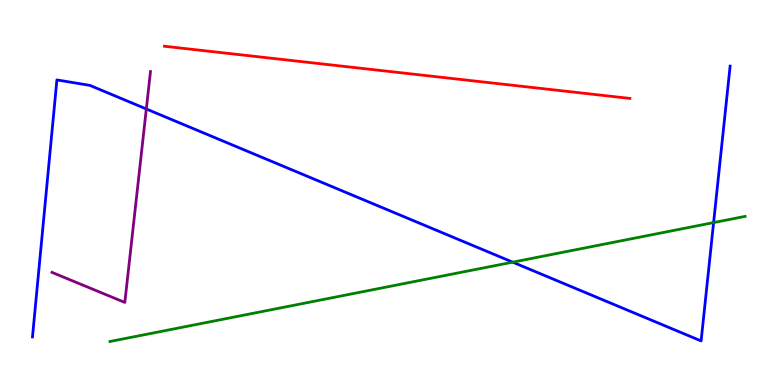[{'lines': ['blue', 'red'], 'intersections': []}, {'lines': ['green', 'red'], 'intersections': []}, {'lines': ['purple', 'red'], 'intersections': []}, {'lines': ['blue', 'green'], 'intersections': [{'x': 6.62, 'y': 3.19}, {'x': 9.21, 'y': 4.22}]}, {'lines': ['blue', 'purple'], 'intersections': [{'x': 1.89, 'y': 7.17}]}, {'lines': ['green', 'purple'], 'intersections': []}]